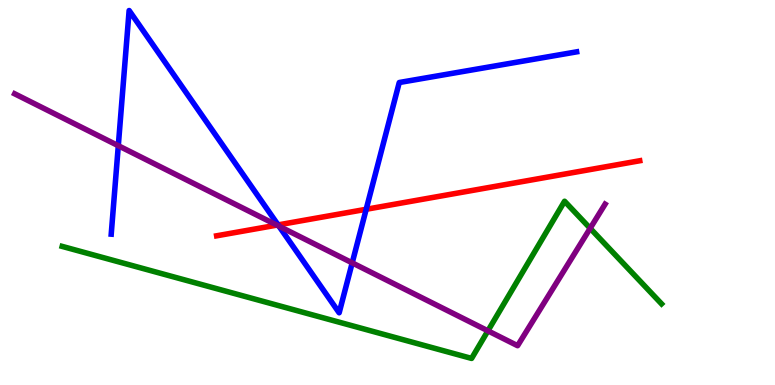[{'lines': ['blue', 'red'], 'intersections': [{'x': 3.59, 'y': 4.16}, {'x': 4.72, 'y': 4.56}]}, {'lines': ['green', 'red'], 'intersections': []}, {'lines': ['purple', 'red'], 'intersections': [{'x': 3.57, 'y': 4.15}]}, {'lines': ['blue', 'green'], 'intersections': []}, {'lines': ['blue', 'purple'], 'intersections': [{'x': 1.53, 'y': 6.22}, {'x': 3.6, 'y': 4.13}, {'x': 4.54, 'y': 3.17}]}, {'lines': ['green', 'purple'], 'intersections': [{'x': 6.3, 'y': 1.41}, {'x': 7.61, 'y': 4.07}]}]